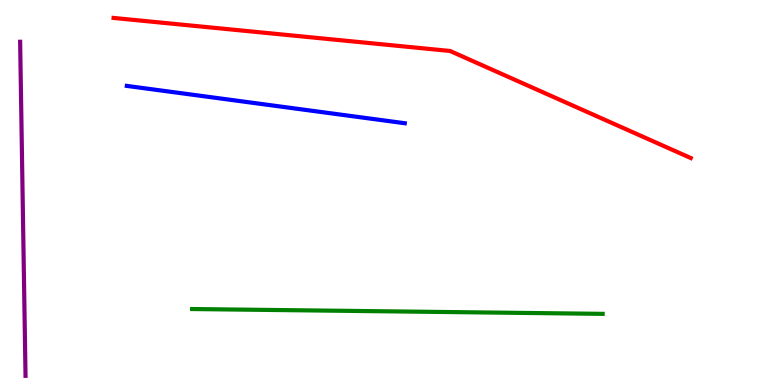[{'lines': ['blue', 'red'], 'intersections': []}, {'lines': ['green', 'red'], 'intersections': []}, {'lines': ['purple', 'red'], 'intersections': []}, {'lines': ['blue', 'green'], 'intersections': []}, {'lines': ['blue', 'purple'], 'intersections': []}, {'lines': ['green', 'purple'], 'intersections': []}]